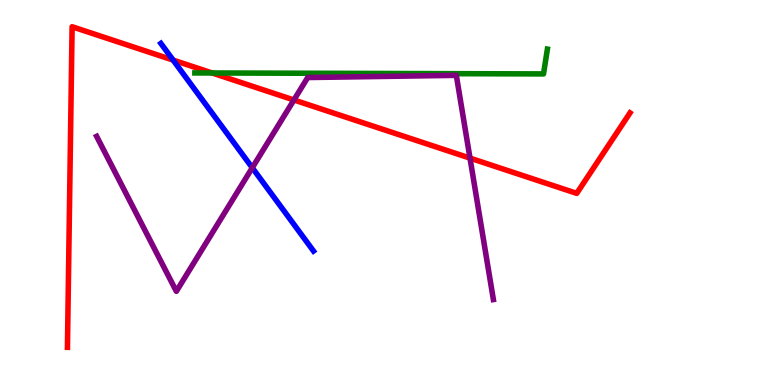[{'lines': ['blue', 'red'], 'intersections': [{'x': 2.23, 'y': 8.44}]}, {'lines': ['green', 'red'], 'intersections': [{'x': 2.74, 'y': 8.1}]}, {'lines': ['purple', 'red'], 'intersections': [{'x': 3.79, 'y': 7.4}, {'x': 6.06, 'y': 5.89}]}, {'lines': ['blue', 'green'], 'intersections': []}, {'lines': ['blue', 'purple'], 'intersections': [{'x': 3.26, 'y': 5.64}]}, {'lines': ['green', 'purple'], 'intersections': []}]